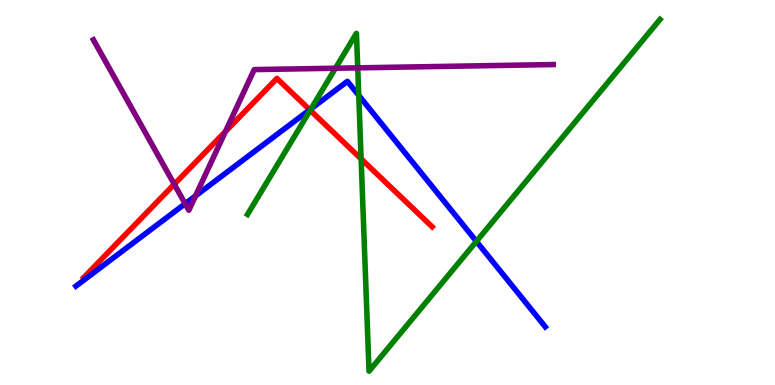[{'lines': ['blue', 'red'], 'intersections': [{'x': 4.0, 'y': 7.15}]}, {'lines': ['green', 'red'], 'intersections': [{'x': 4.0, 'y': 7.14}, {'x': 4.66, 'y': 5.87}]}, {'lines': ['purple', 'red'], 'intersections': [{'x': 2.25, 'y': 5.21}, {'x': 2.91, 'y': 6.58}]}, {'lines': ['blue', 'green'], 'intersections': [{'x': 4.01, 'y': 7.18}, {'x': 4.63, 'y': 7.52}, {'x': 6.15, 'y': 3.73}]}, {'lines': ['blue', 'purple'], 'intersections': [{'x': 2.39, 'y': 4.71}, {'x': 2.52, 'y': 4.91}]}, {'lines': ['green', 'purple'], 'intersections': [{'x': 4.33, 'y': 8.23}, {'x': 4.62, 'y': 8.24}]}]